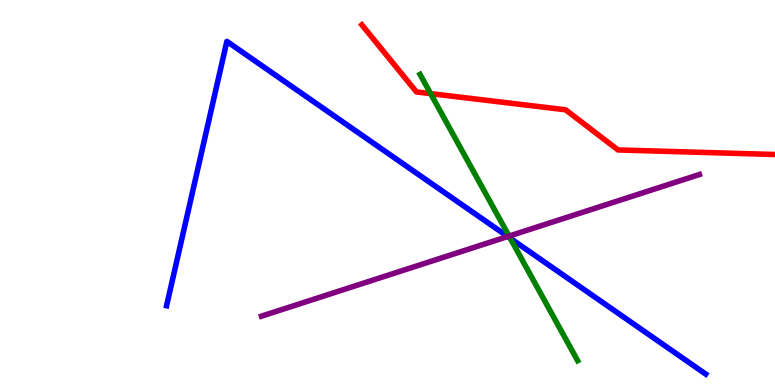[{'lines': ['blue', 'red'], 'intersections': []}, {'lines': ['green', 'red'], 'intersections': [{'x': 5.56, 'y': 7.57}]}, {'lines': ['purple', 'red'], 'intersections': []}, {'lines': ['blue', 'green'], 'intersections': [{'x': 6.58, 'y': 3.81}]}, {'lines': ['blue', 'purple'], 'intersections': [{'x': 6.55, 'y': 3.86}]}, {'lines': ['green', 'purple'], 'intersections': [{'x': 6.57, 'y': 3.87}]}]